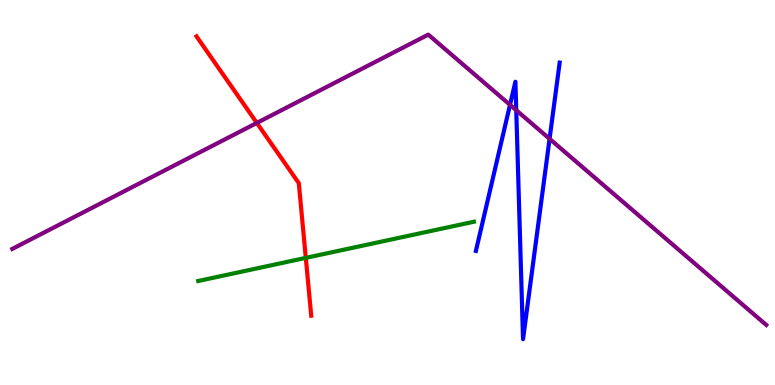[{'lines': ['blue', 'red'], 'intersections': []}, {'lines': ['green', 'red'], 'intersections': [{'x': 3.95, 'y': 3.3}]}, {'lines': ['purple', 'red'], 'intersections': [{'x': 3.31, 'y': 6.81}]}, {'lines': ['blue', 'green'], 'intersections': []}, {'lines': ['blue', 'purple'], 'intersections': [{'x': 6.58, 'y': 7.28}, {'x': 6.66, 'y': 7.14}, {'x': 7.09, 'y': 6.39}]}, {'lines': ['green', 'purple'], 'intersections': []}]